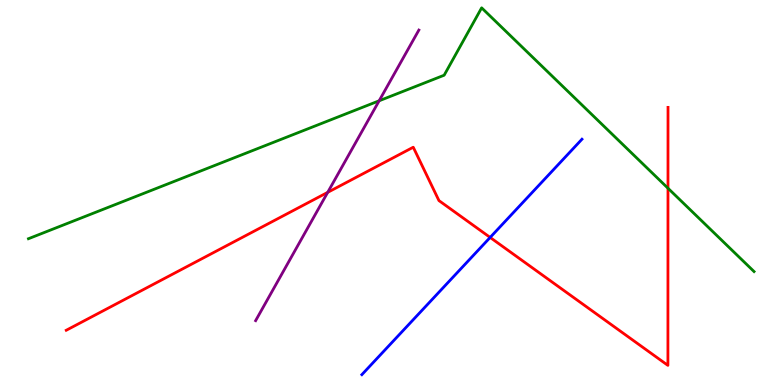[{'lines': ['blue', 'red'], 'intersections': [{'x': 6.32, 'y': 3.83}]}, {'lines': ['green', 'red'], 'intersections': [{'x': 8.62, 'y': 5.11}]}, {'lines': ['purple', 'red'], 'intersections': [{'x': 4.23, 'y': 5.0}]}, {'lines': ['blue', 'green'], 'intersections': []}, {'lines': ['blue', 'purple'], 'intersections': []}, {'lines': ['green', 'purple'], 'intersections': [{'x': 4.89, 'y': 7.38}]}]